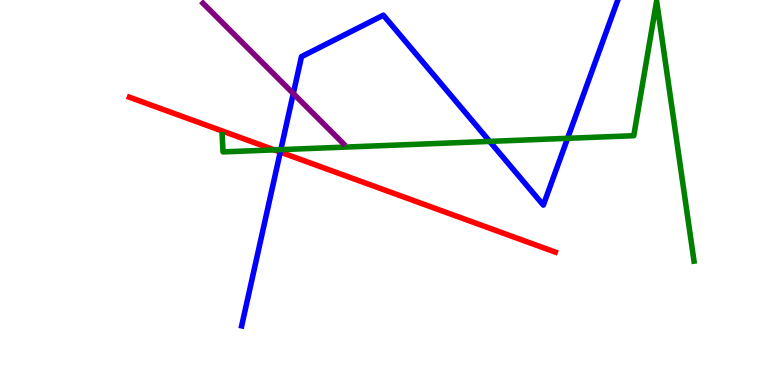[{'lines': ['blue', 'red'], 'intersections': [{'x': 3.62, 'y': 6.05}]}, {'lines': ['green', 'red'], 'intersections': [{'x': 3.54, 'y': 6.11}]}, {'lines': ['purple', 'red'], 'intersections': []}, {'lines': ['blue', 'green'], 'intersections': [{'x': 3.62, 'y': 6.11}, {'x': 6.32, 'y': 6.33}, {'x': 7.32, 'y': 6.41}]}, {'lines': ['blue', 'purple'], 'intersections': [{'x': 3.78, 'y': 7.57}]}, {'lines': ['green', 'purple'], 'intersections': []}]